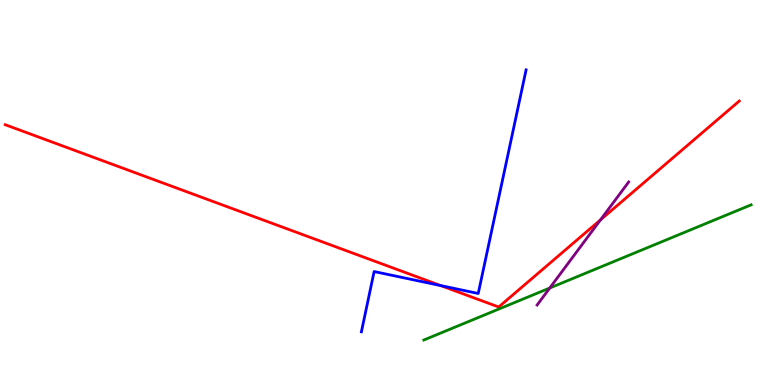[{'lines': ['blue', 'red'], 'intersections': [{'x': 5.69, 'y': 2.58}]}, {'lines': ['green', 'red'], 'intersections': []}, {'lines': ['purple', 'red'], 'intersections': [{'x': 7.75, 'y': 4.29}]}, {'lines': ['blue', 'green'], 'intersections': []}, {'lines': ['blue', 'purple'], 'intersections': []}, {'lines': ['green', 'purple'], 'intersections': [{'x': 7.09, 'y': 2.52}]}]